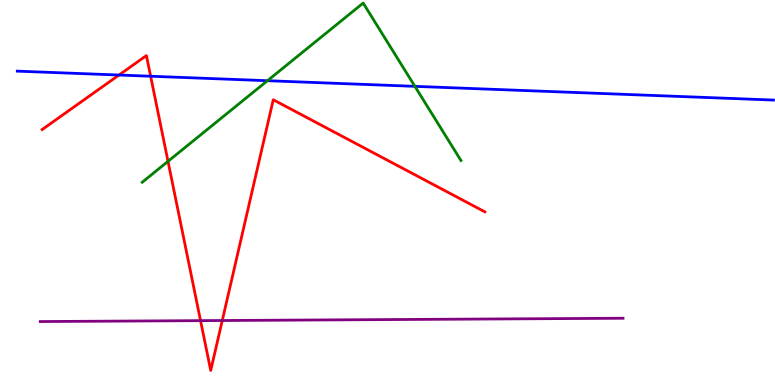[{'lines': ['blue', 'red'], 'intersections': [{'x': 1.54, 'y': 8.05}, {'x': 1.94, 'y': 8.02}]}, {'lines': ['green', 'red'], 'intersections': [{'x': 2.17, 'y': 5.81}]}, {'lines': ['purple', 'red'], 'intersections': [{'x': 2.59, 'y': 1.67}, {'x': 2.87, 'y': 1.67}]}, {'lines': ['blue', 'green'], 'intersections': [{'x': 3.45, 'y': 7.9}, {'x': 5.35, 'y': 7.76}]}, {'lines': ['blue', 'purple'], 'intersections': []}, {'lines': ['green', 'purple'], 'intersections': []}]